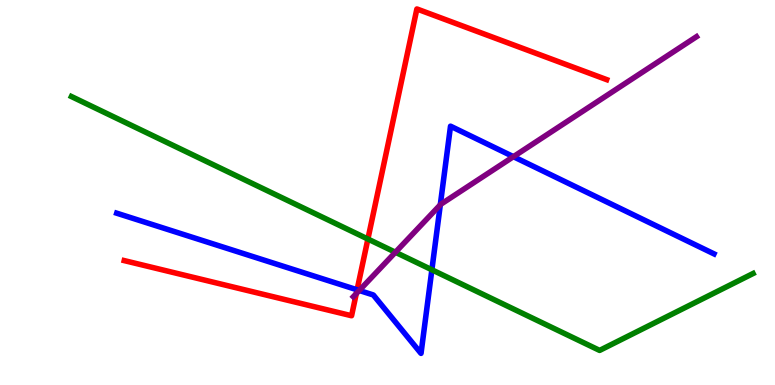[{'lines': ['blue', 'red'], 'intersections': [{'x': 4.61, 'y': 2.47}]}, {'lines': ['green', 'red'], 'intersections': [{'x': 4.75, 'y': 3.79}]}, {'lines': ['purple', 'red'], 'intersections': [{'x': 4.6, 'y': 2.37}]}, {'lines': ['blue', 'green'], 'intersections': [{'x': 5.57, 'y': 2.99}]}, {'lines': ['blue', 'purple'], 'intersections': [{'x': 4.64, 'y': 2.46}, {'x': 5.68, 'y': 4.68}, {'x': 6.62, 'y': 5.93}]}, {'lines': ['green', 'purple'], 'intersections': [{'x': 5.1, 'y': 3.45}]}]